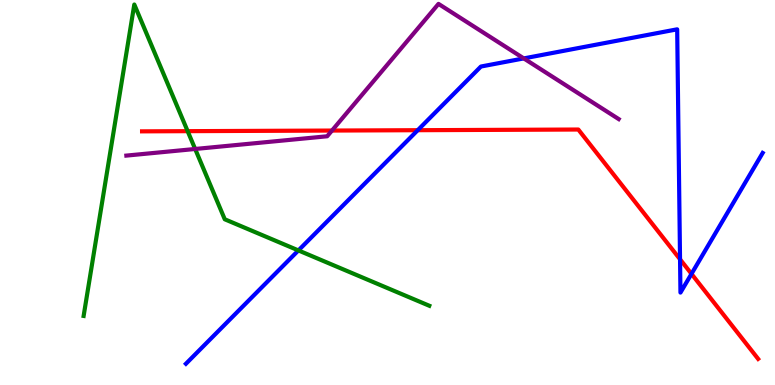[{'lines': ['blue', 'red'], 'intersections': [{'x': 5.39, 'y': 6.62}, {'x': 8.77, 'y': 3.27}, {'x': 8.92, 'y': 2.89}]}, {'lines': ['green', 'red'], 'intersections': [{'x': 2.42, 'y': 6.59}]}, {'lines': ['purple', 'red'], 'intersections': [{'x': 4.28, 'y': 6.61}]}, {'lines': ['blue', 'green'], 'intersections': [{'x': 3.85, 'y': 3.5}]}, {'lines': ['blue', 'purple'], 'intersections': [{'x': 6.76, 'y': 8.48}]}, {'lines': ['green', 'purple'], 'intersections': [{'x': 2.52, 'y': 6.13}]}]